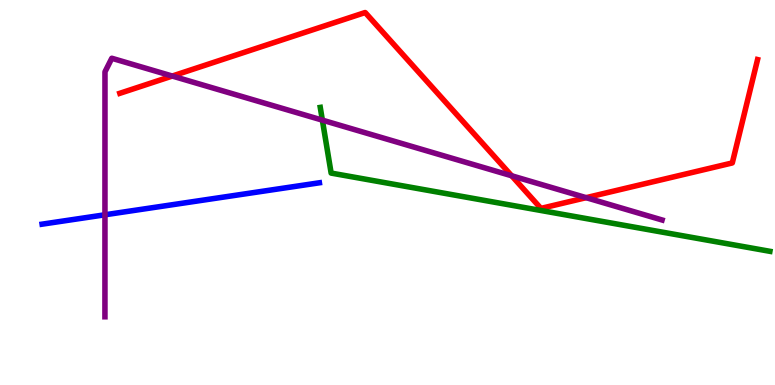[{'lines': ['blue', 'red'], 'intersections': []}, {'lines': ['green', 'red'], 'intersections': []}, {'lines': ['purple', 'red'], 'intersections': [{'x': 2.22, 'y': 8.02}, {'x': 6.6, 'y': 5.43}, {'x': 7.56, 'y': 4.87}]}, {'lines': ['blue', 'green'], 'intersections': []}, {'lines': ['blue', 'purple'], 'intersections': [{'x': 1.35, 'y': 4.42}]}, {'lines': ['green', 'purple'], 'intersections': [{'x': 4.16, 'y': 6.88}]}]